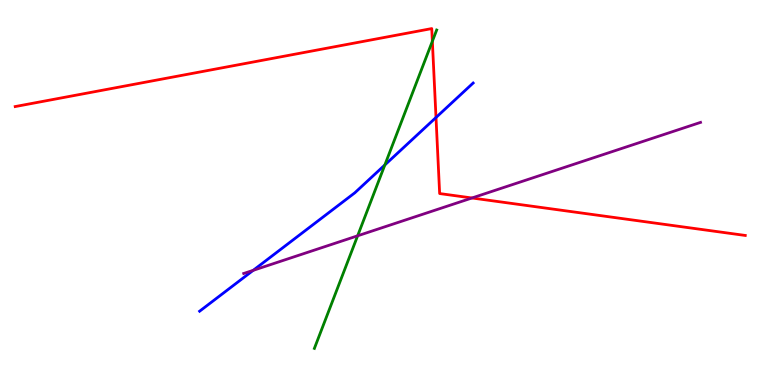[{'lines': ['blue', 'red'], 'intersections': [{'x': 5.63, 'y': 6.95}]}, {'lines': ['green', 'red'], 'intersections': [{'x': 5.58, 'y': 8.93}]}, {'lines': ['purple', 'red'], 'intersections': [{'x': 6.09, 'y': 4.86}]}, {'lines': ['blue', 'green'], 'intersections': [{'x': 4.97, 'y': 5.72}]}, {'lines': ['blue', 'purple'], 'intersections': [{'x': 3.27, 'y': 2.98}]}, {'lines': ['green', 'purple'], 'intersections': [{'x': 4.61, 'y': 3.88}]}]